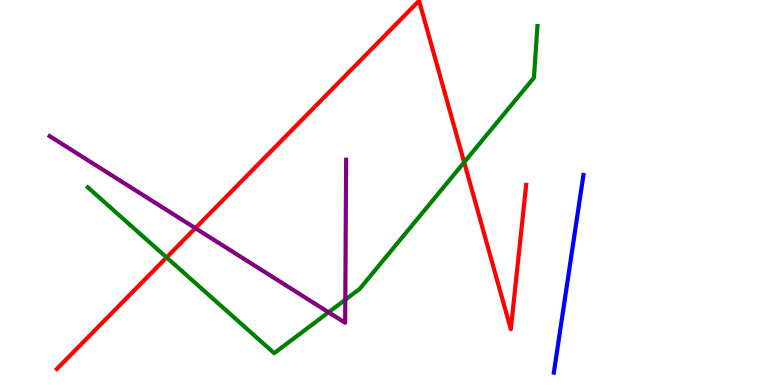[{'lines': ['blue', 'red'], 'intersections': []}, {'lines': ['green', 'red'], 'intersections': [{'x': 2.15, 'y': 3.31}, {'x': 5.99, 'y': 5.79}]}, {'lines': ['purple', 'red'], 'intersections': [{'x': 2.52, 'y': 4.07}]}, {'lines': ['blue', 'green'], 'intersections': []}, {'lines': ['blue', 'purple'], 'intersections': []}, {'lines': ['green', 'purple'], 'intersections': [{'x': 4.24, 'y': 1.89}, {'x': 4.46, 'y': 2.22}]}]